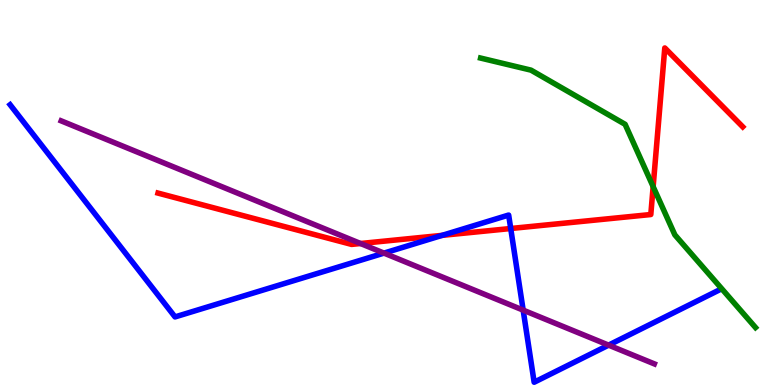[{'lines': ['blue', 'red'], 'intersections': [{'x': 5.7, 'y': 3.89}, {'x': 6.59, 'y': 4.06}]}, {'lines': ['green', 'red'], 'intersections': [{'x': 8.43, 'y': 5.15}]}, {'lines': ['purple', 'red'], 'intersections': [{'x': 4.65, 'y': 3.68}]}, {'lines': ['blue', 'green'], 'intersections': []}, {'lines': ['blue', 'purple'], 'intersections': [{'x': 4.95, 'y': 3.43}, {'x': 6.75, 'y': 1.94}, {'x': 7.85, 'y': 1.04}]}, {'lines': ['green', 'purple'], 'intersections': []}]